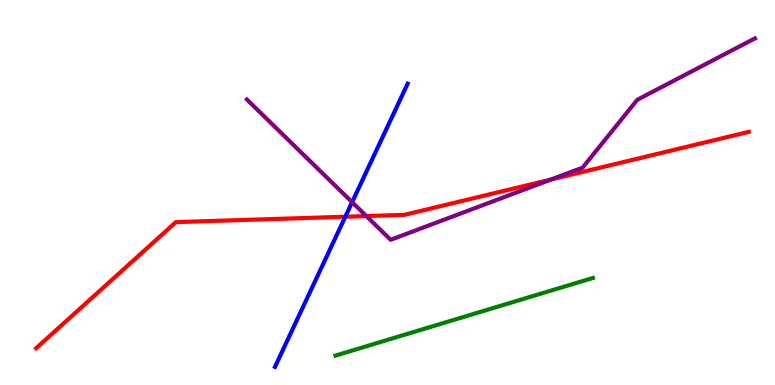[{'lines': ['blue', 'red'], 'intersections': [{'x': 4.46, 'y': 4.37}]}, {'lines': ['green', 'red'], 'intersections': []}, {'lines': ['purple', 'red'], 'intersections': [{'x': 4.73, 'y': 4.39}, {'x': 7.11, 'y': 5.34}]}, {'lines': ['blue', 'green'], 'intersections': []}, {'lines': ['blue', 'purple'], 'intersections': [{'x': 4.54, 'y': 4.75}]}, {'lines': ['green', 'purple'], 'intersections': []}]